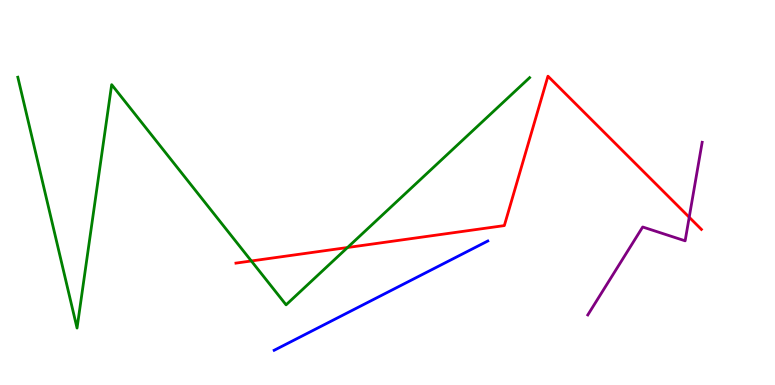[{'lines': ['blue', 'red'], 'intersections': []}, {'lines': ['green', 'red'], 'intersections': [{'x': 3.24, 'y': 3.22}, {'x': 4.48, 'y': 3.57}]}, {'lines': ['purple', 'red'], 'intersections': [{'x': 8.89, 'y': 4.36}]}, {'lines': ['blue', 'green'], 'intersections': []}, {'lines': ['blue', 'purple'], 'intersections': []}, {'lines': ['green', 'purple'], 'intersections': []}]